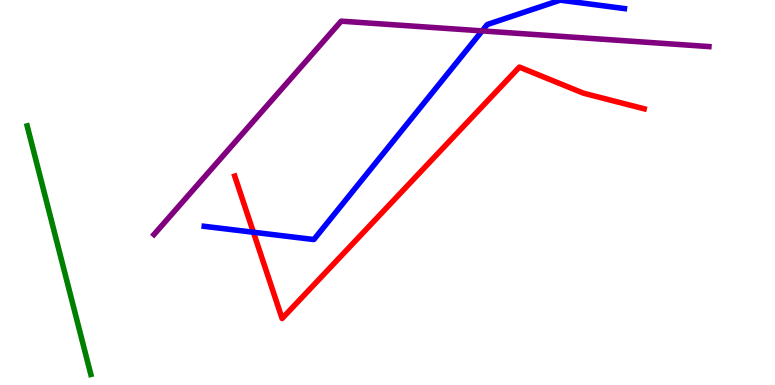[{'lines': ['blue', 'red'], 'intersections': [{'x': 3.27, 'y': 3.97}]}, {'lines': ['green', 'red'], 'intersections': []}, {'lines': ['purple', 'red'], 'intersections': []}, {'lines': ['blue', 'green'], 'intersections': []}, {'lines': ['blue', 'purple'], 'intersections': [{'x': 6.22, 'y': 9.2}]}, {'lines': ['green', 'purple'], 'intersections': []}]